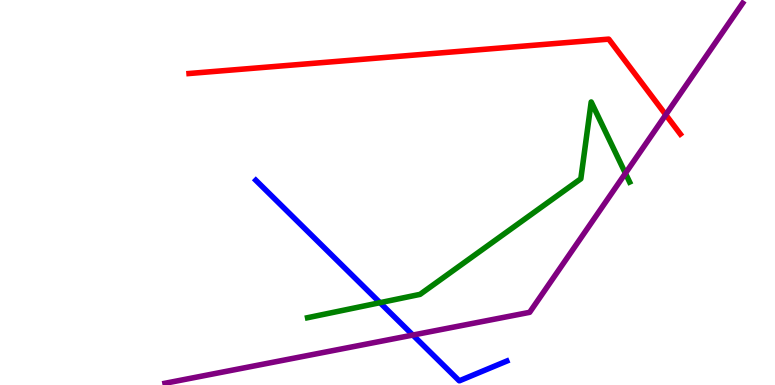[{'lines': ['blue', 'red'], 'intersections': []}, {'lines': ['green', 'red'], 'intersections': []}, {'lines': ['purple', 'red'], 'intersections': [{'x': 8.59, 'y': 7.02}]}, {'lines': ['blue', 'green'], 'intersections': [{'x': 4.9, 'y': 2.14}]}, {'lines': ['blue', 'purple'], 'intersections': [{'x': 5.33, 'y': 1.3}]}, {'lines': ['green', 'purple'], 'intersections': [{'x': 8.07, 'y': 5.5}]}]